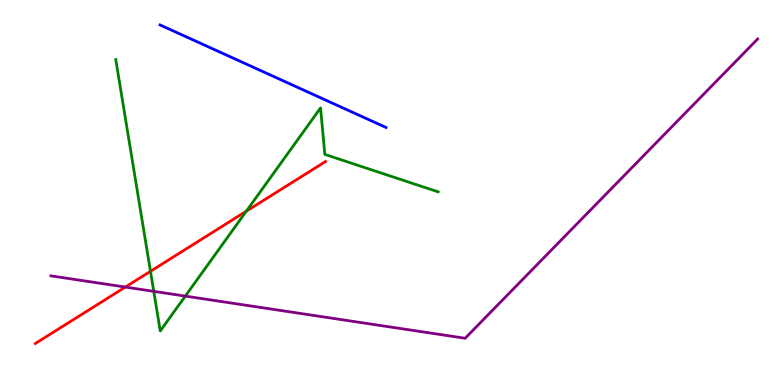[{'lines': ['blue', 'red'], 'intersections': []}, {'lines': ['green', 'red'], 'intersections': [{'x': 1.94, 'y': 2.95}, {'x': 3.18, 'y': 4.51}]}, {'lines': ['purple', 'red'], 'intersections': [{'x': 1.62, 'y': 2.54}]}, {'lines': ['blue', 'green'], 'intersections': []}, {'lines': ['blue', 'purple'], 'intersections': []}, {'lines': ['green', 'purple'], 'intersections': [{'x': 1.98, 'y': 2.43}, {'x': 2.39, 'y': 2.31}]}]